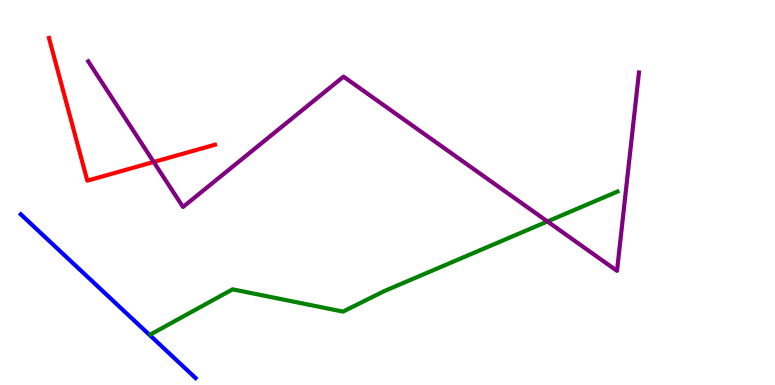[{'lines': ['blue', 'red'], 'intersections': []}, {'lines': ['green', 'red'], 'intersections': []}, {'lines': ['purple', 'red'], 'intersections': [{'x': 1.98, 'y': 5.79}]}, {'lines': ['blue', 'green'], 'intersections': []}, {'lines': ['blue', 'purple'], 'intersections': []}, {'lines': ['green', 'purple'], 'intersections': [{'x': 7.06, 'y': 4.25}]}]